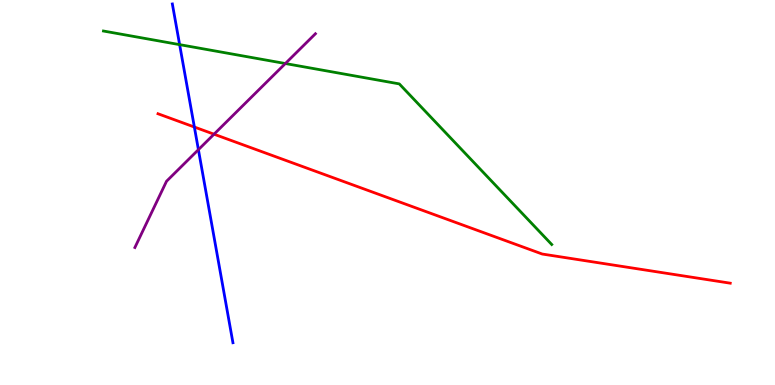[{'lines': ['blue', 'red'], 'intersections': [{'x': 2.51, 'y': 6.7}]}, {'lines': ['green', 'red'], 'intersections': []}, {'lines': ['purple', 'red'], 'intersections': [{'x': 2.76, 'y': 6.51}]}, {'lines': ['blue', 'green'], 'intersections': [{'x': 2.32, 'y': 8.84}]}, {'lines': ['blue', 'purple'], 'intersections': [{'x': 2.56, 'y': 6.11}]}, {'lines': ['green', 'purple'], 'intersections': [{'x': 3.68, 'y': 8.35}]}]